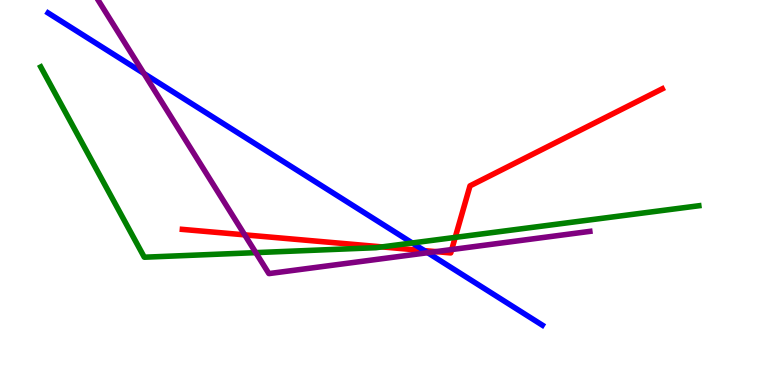[{'lines': ['blue', 'red'], 'intersections': [{'x': 5.48, 'y': 3.49}]}, {'lines': ['green', 'red'], 'intersections': [{'x': 4.93, 'y': 3.59}, {'x': 5.87, 'y': 3.83}]}, {'lines': ['purple', 'red'], 'intersections': [{'x': 3.16, 'y': 3.9}, {'x': 5.62, 'y': 3.46}, {'x': 5.83, 'y': 3.52}]}, {'lines': ['blue', 'green'], 'intersections': [{'x': 5.32, 'y': 3.69}]}, {'lines': ['blue', 'purple'], 'intersections': [{'x': 1.86, 'y': 8.09}, {'x': 5.52, 'y': 3.44}]}, {'lines': ['green', 'purple'], 'intersections': [{'x': 3.3, 'y': 3.44}]}]